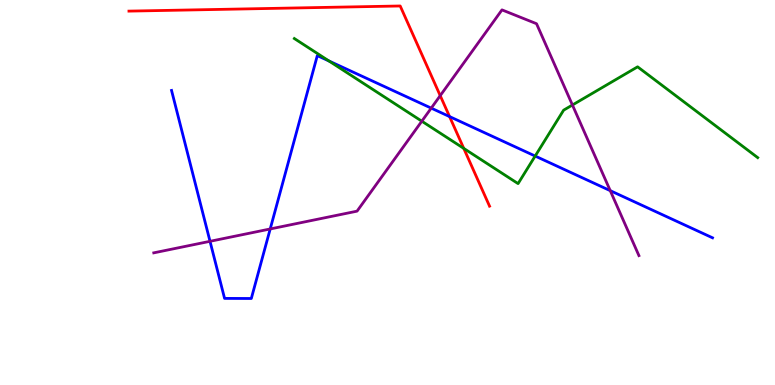[{'lines': ['blue', 'red'], 'intersections': [{'x': 5.8, 'y': 6.97}]}, {'lines': ['green', 'red'], 'intersections': [{'x': 5.98, 'y': 6.15}]}, {'lines': ['purple', 'red'], 'intersections': [{'x': 5.68, 'y': 7.52}]}, {'lines': ['blue', 'green'], 'intersections': [{'x': 4.24, 'y': 8.42}, {'x': 6.91, 'y': 5.95}]}, {'lines': ['blue', 'purple'], 'intersections': [{'x': 2.71, 'y': 3.73}, {'x': 3.49, 'y': 4.05}, {'x': 5.56, 'y': 7.19}, {'x': 7.87, 'y': 5.05}]}, {'lines': ['green', 'purple'], 'intersections': [{'x': 5.44, 'y': 6.85}, {'x': 7.39, 'y': 7.27}]}]